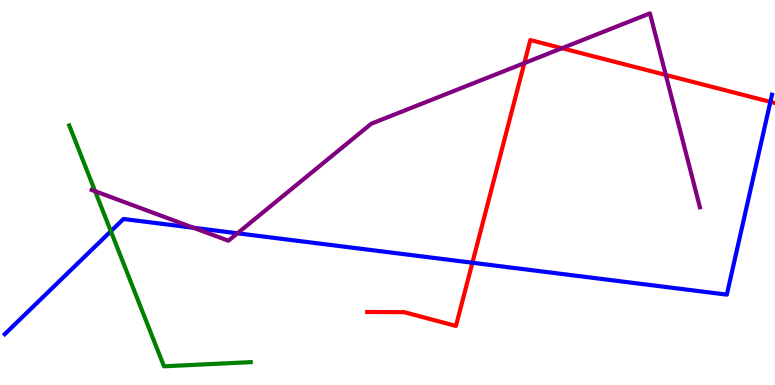[{'lines': ['blue', 'red'], 'intersections': [{'x': 6.1, 'y': 3.18}, {'x': 9.94, 'y': 7.35}]}, {'lines': ['green', 'red'], 'intersections': []}, {'lines': ['purple', 'red'], 'intersections': [{'x': 6.77, 'y': 8.36}, {'x': 7.25, 'y': 8.75}, {'x': 8.59, 'y': 8.05}]}, {'lines': ['blue', 'green'], 'intersections': [{'x': 1.43, 'y': 3.99}]}, {'lines': ['blue', 'purple'], 'intersections': [{'x': 2.5, 'y': 4.08}, {'x': 3.06, 'y': 3.94}]}, {'lines': ['green', 'purple'], 'intersections': [{'x': 1.23, 'y': 5.03}]}]